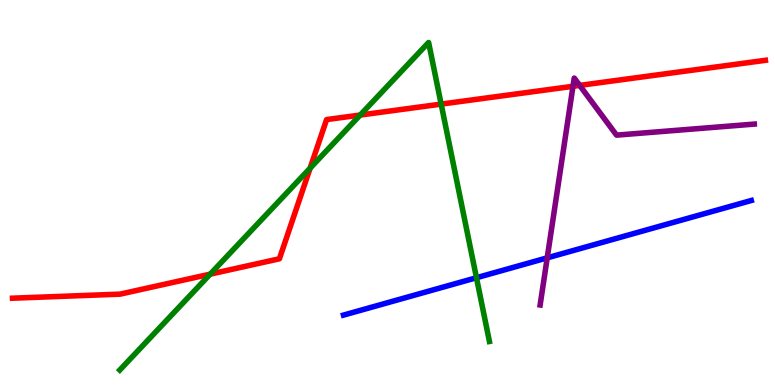[{'lines': ['blue', 'red'], 'intersections': []}, {'lines': ['green', 'red'], 'intersections': [{'x': 2.71, 'y': 2.88}, {'x': 4.0, 'y': 5.63}, {'x': 4.65, 'y': 7.01}, {'x': 5.69, 'y': 7.3}]}, {'lines': ['purple', 'red'], 'intersections': [{'x': 7.39, 'y': 7.76}, {'x': 7.48, 'y': 7.78}]}, {'lines': ['blue', 'green'], 'intersections': [{'x': 6.15, 'y': 2.79}]}, {'lines': ['blue', 'purple'], 'intersections': [{'x': 7.06, 'y': 3.3}]}, {'lines': ['green', 'purple'], 'intersections': []}]